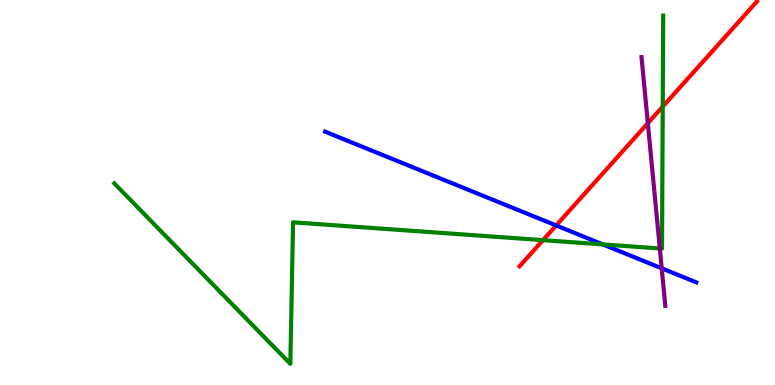[{'lines': ['blue', 'red'], 'intersections': [{'x': 7.18, 'y': 4.14}]}, {'lines': ['green', 'red'], 'intersections': [{'x': 7.01, 'y': 3.76}, {'x': 8.55, 'y': 7.23}]}, {'lines': ['purple', 'red'], 'intersections': [{'x': 8.36, 'y': 6.8}]}, {'lines': ['blue', 'green'], 'intersections': [{'x': 7.78, 'y': 3.65}]}, {'lines': ['blue', 'purple'], 'intersections': [{'x': 8.54, 'y': 3.03}]}, {'lines': ['green', 'purple'], 'intersections': [{'x': 8.51, 'y': 3.55}]}]